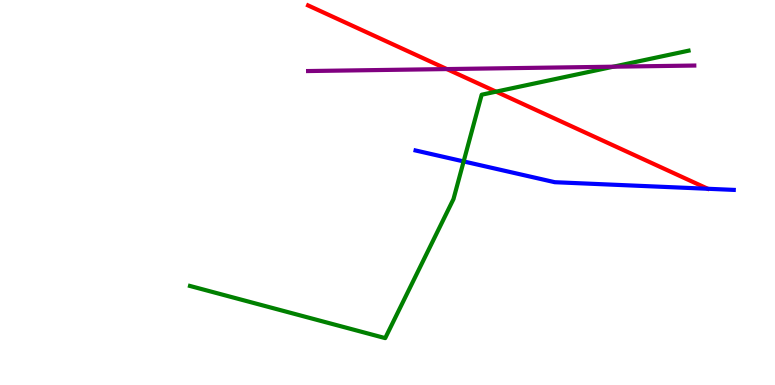[{'lines': ['blue', 'red'], 'intersections': []}, {'lines': ['green', 'red'], 'intersections': [{'x': 6.4, 'y': 7.62}]}, {'lines': ['purple', 'red'], 'intersections': [{'x': 5.77, 'y': 8.21}]}, {'lines': ['blue', 'green'], 'intersections': [{'x': 5.98, 'y': 5.81}]}, {'lines': ['blue', 'purple'], 'intersections': []}, {'lines': ['green', 'purple'], 'intersections': [{'x': 7.91, 'y': 8.27}]}]